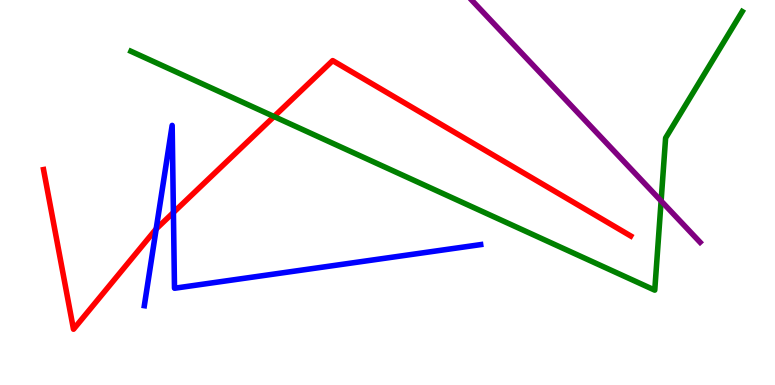[{'lines': ['blue', 'red'], 'intersections': [{'x': 2.02, 'y': 4.05}, {'x': 2.24, 'y': 4.48}]}, {'lines': ['green', 'red'], 'intersections': [{'x': 3.54, 'y': 6.97}]}, {'lines': ['purple', 'red'], 'intersections': []}, {'lines': ['blue', 'green'], 'intersections': []}, {'lines': ['blue', 'purple'], 'intersections': []}, {'lines': ['green', 'purple'], 'intersections': [{'x': 8.53, 'y': 4.78}]}]